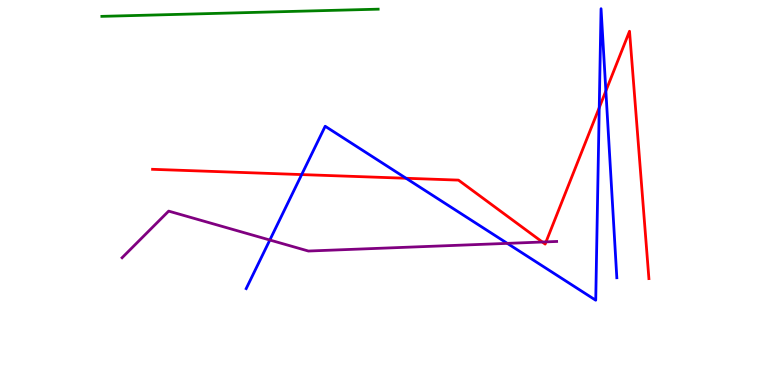[{'lines': ['blue', 'red'], 'intersections': [{'x': 3.89, 'y': 5.47}, {'x': 5.24, 'y': 5.37}, {'x': 7.73, 'y': 7.2}, {'x': 7.82, 'y': 7.64}]}, {'lines': ['green', 'red'], 'intersections': []}, {'lines': ['purple', 'red'], 'intersections': [{'x': 7.0, 'y': 3.71}, {'x': 7.05, 'y': 3.72}]}, {'lines': ['blue', 'green'], 'intersections': []}, {'lines': ['blue', 'purple'], 'intersections': [{'x': 3.48, 'y': 3.77}, {'x': 6.55, 'y': 3.68}]}, {'lines': ['green', 'purple'], 'intersections': []}]